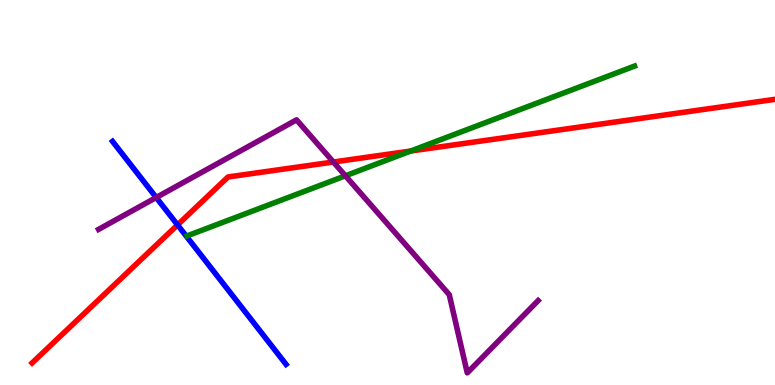[{'lines': ['blue', 'red'], 'intersections': [{'x': 2.29, 'y': 4.16}]}, {'lines': ['green', 'red'], 'intersections': [{'x': 5.3, 'y': 6.08}]}, {'lines': ['purple', 'red'], 'intersections': [{'x': 4.3, 'y': 5.79}]}, {'lines': ['blue', 'green'], 'intersections': []}, {'lines': ['blue', 'purple'], 'intersections': [{'x': 2.02, 'y': 4.87}]}, {'lines': ['green', 'purple'], 'intersections': [{'x': 4.46, 'y': 5.43}]}]